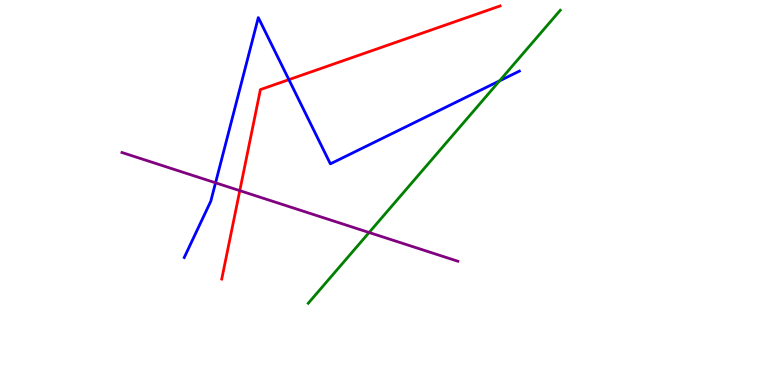[{'lines': ['blue', 'red'], 'intersections': [{'x': 3.73, 'y': 7.93}]}, {'lines': ['green', 'red'], 'intersections': []}, {'lines': ['purple', 'red'], 'intersections': [{'x': 3.09, 'y': 5.05}]}, {'lines': ['blue', 'green'], 'intersections': [{'x': 6.45, 'y': 7.9}]}, {'lines': ['blue', 'purple'], 'intersections': [{'x': 2.78, 'y': 5.25}]}, {'lines': ['green', 'purple'], 'intersections': [{'x': 4.76, 'y': 3.96}]}]